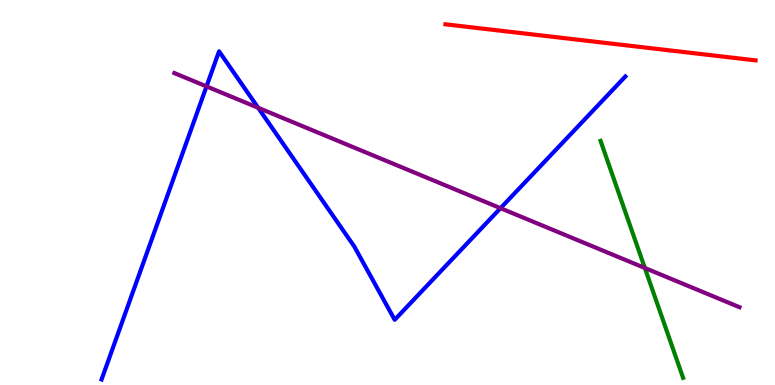[{'lines': ['blue', 'red'], 'intersections': []}, {'lines': ['green', 'red'], 'intersections': []}, {'lines': ['purple', 'red'], 'intersections': []}, {'lines': ['blue', 'green'], 'intersections': []}, {'lines': ['blue', 'purple'], 'intersections': [{'x': 2.66, 'y': 7.76}, {'x': 3.33, 'y': 7.2}, {'x': 6.46, 'y': 4.59}]}, {'lines': ['green', 'purple'], 'intersections': [{'x': 8.32, 'y': 3.04}]}]